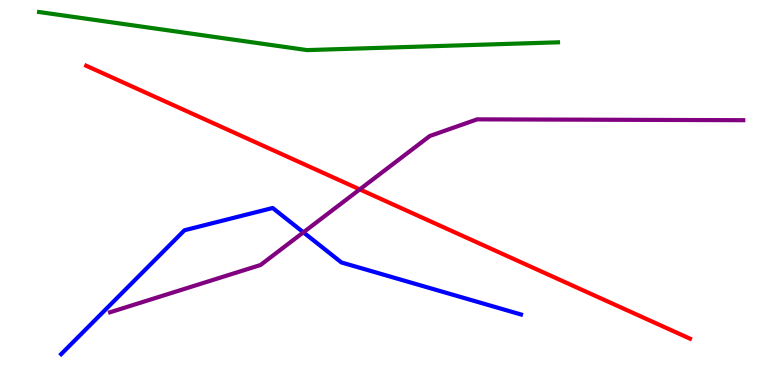[{'lines': ['blue', 'red'], 'intersections': []}, {'lines': ['green', 'red'], 'intersections': []}, {'lines': ['purple', 'red'], 'intersections': [{'x': 4.64, 'y': 5.08}]}, {'lines': ['blue', 'green'], 'intersections': []}, {'lines': ['blue', 'purple'], 'intersections': [{'x': 3.91, 'y': 3.97}]}, {'lines': ['green', 'purple'], 'intersections': []}]